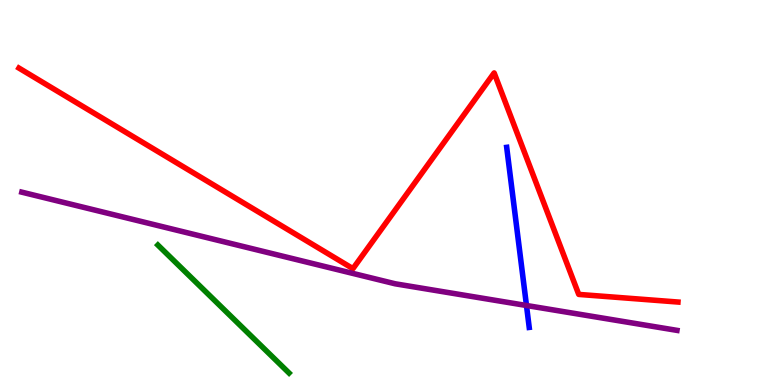[{'lines': ['blue', 'red'], 'intersections': []}, {'lines': ['green', 'red'], 'intersections': []}, {'lines': ['purple', 'red'], 'intersections': []}, {'lines': ['blue', 'green'], 'intersections': []}, {'lines': ['blue', 'purple'], 'intersections': [{'x': 6.79, 'y': 2.07}]}, {'lines': ['green', 'purple'], 'intersections': []}]